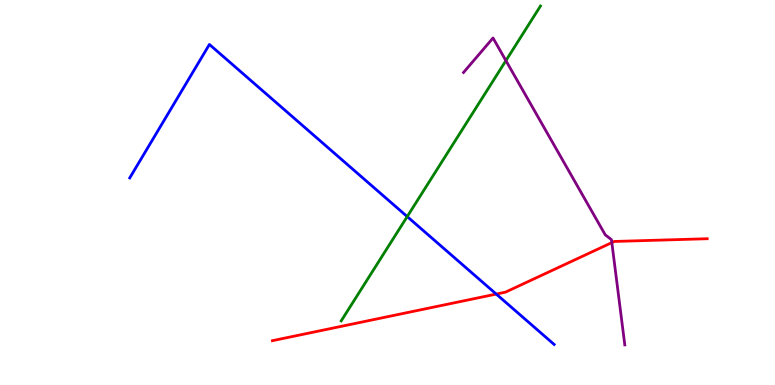[{'lines': ['blue', 'red'], 'intersections': [{'x': 6.4, 'y': 2.36}]}, {'lines': ['green', 'red'], 'intersections': []}, {'lines': ['purple', 'red'], 'intersections': [{'x': 7.89, 'y': 3.7}]}, {'lines': ['blue', 'green'], 'intersections': [{'x': 5.25, 'y': 4.37}]}, {'lines': ['blue', 'purple'], 'intersections': []}, {'lines': ['green', 'purple'], 'intersections': [{'x': 6.53, 'y': 8.43}]}]